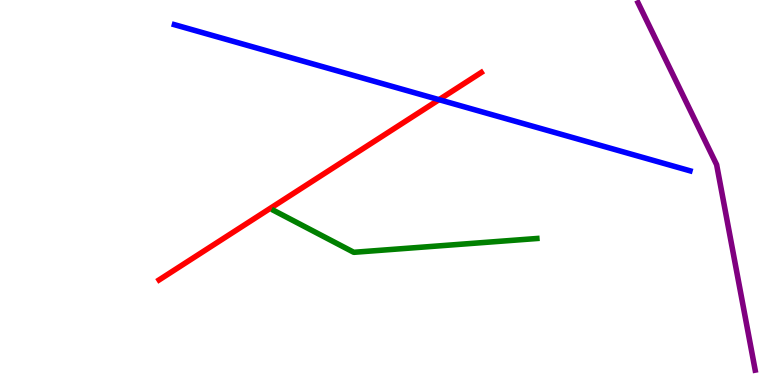[{'lines': ['blue', 'red'], 'intersections': [{'x': 5.67, 'y': 7.41}]}, {'lines': ['green', 'red'], 'intersections': []}, {'lines': ['purple', 'red'], 'intersections': []}, {'lines': ['blue', 'green'], 'intersections': []}, {'lines': ['blue', 'purple'], 'intersections': []}, {'lines': ['green', 'purple'], 'intersections': []}]